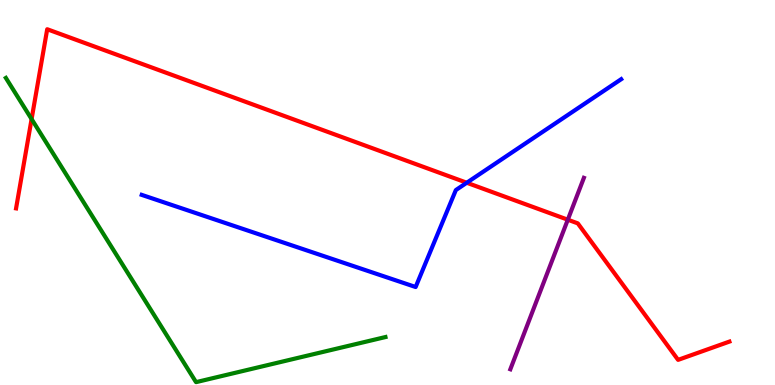[{'lines': ['blue', 'red'], 'intersections': [{'x': 6.02, 'y': 5.25}]}, {'lines': ['green', 'red'], 'intersections': [{'x': 0.408, 'y': 6.91}]}, {'lines': ['purple', 'red'], 'intersections': [{'x': 7.33, 'y': 4.29}]}, {'lines': ['blue', 'green'], 'intersections': []}, {'lines': ['blue', 'purple'], 'intersections': []}, {'lines': ['green', 'purple'], 'intersections': []}]